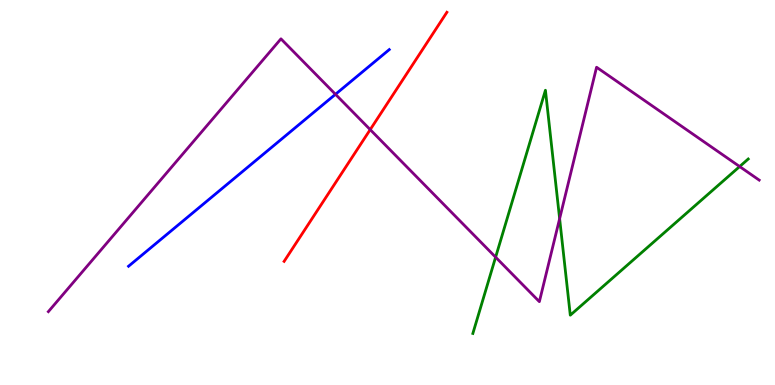[{'lines': ['blue', 'red'], 'intersections': []}, {'lines': ['green', 'red'], 'intersections': []}, {'lines': ['purple', 'red'], 'intersections': [{'x': 4.78, 'y': 6.63}]}, {'lines': ['blue', 'green'], 'intersections': []}, {'lines': ['blue', 'purple'], 'intersections': [{'x': 4.33, 'y': 7.55}]}, {'lines': ['green', 'purple'], 'intersections': [{'x': 6.4, 'y': 3.32}, {'x': 7.22, 'y': 4.32}, {'x': 9.54, 'y': 5.67}]}]